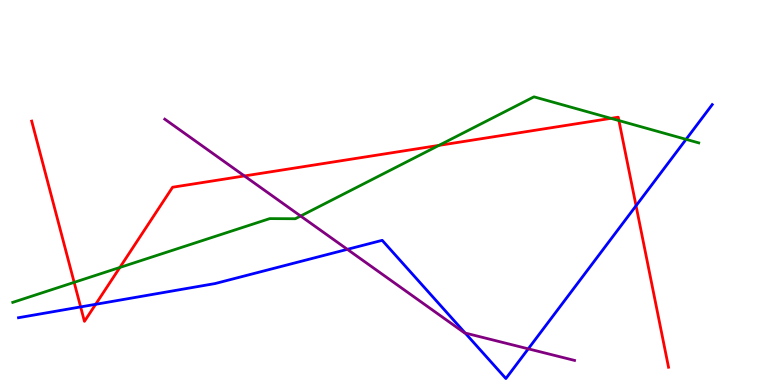[{'lines': ['blue', 'red'], 'intersections': [{'x': 1.04, 'y': 2.03}, {'x': 1.23, 'y': 2.1}, {'x': 8.21, 'y': 4.66}]}, {'lines': ['green', 'red'], 'intersections': [{'x': 0.957, 'y': 2.67}, {'x': 1.55, 'y': 3.05}, {'x': 5.66, 'y': 6.22}, {'x': 7.88, 'y': 6.93}, {'x': 7.99, 'y': 6.87}]}, {'lines': ['purple', 'red'], 'intersections': [{'x': 3.15, 'y': 5.43}]}, {'lines': ['blue', 'green'], 'intersections': [{'x': 8.85, 'y': 6.38}]}, {'lines': ['blue', 'purple'], 'intersections': [{'x': 4.48, 'y': 3.52}, {'x': 6.0, 'y': 1.35}, {'x': 6.82, 'y': 0.94}]}, {'lines': ['green', 'purple'], 'intersections': [{'x': 3.88, 'y': 4.39}]}]